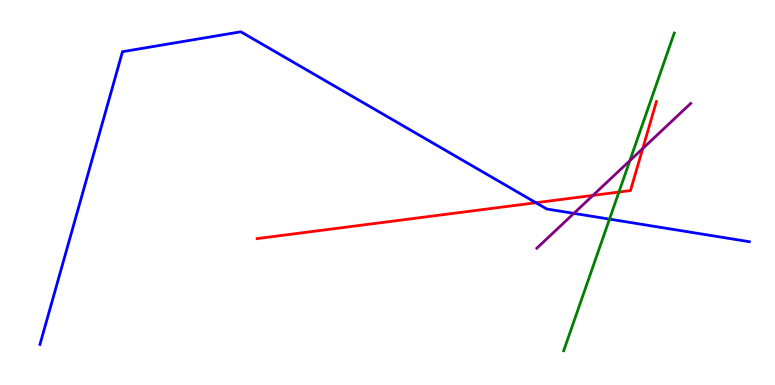[{'lines': ['blue', 'red'], 'intersections': [{'x': 6.92, 'y': 4.73}]}, {'lines': ['green', 'red'], 'intersections': [{'x': 7.99, 'y': 5.01}]}, {'lines': ['purple', 'red'], 'intersections': [{'x': 7.65, 'y': 4.93}, {'x': 8.29, 'y': 6.14}]}, {'lines': ['blue', 'green'], 'intersections': [{'x': 7.86, 'y': 4.31}]}, {'lines': ['blue', 'purple'], 'intersections': [{'x': 7.4, 'y': 4.46}]}, {'lines': ['green', 'purple'], 'intersections': [{'x': 8.13, 'y': 5.83}]}]